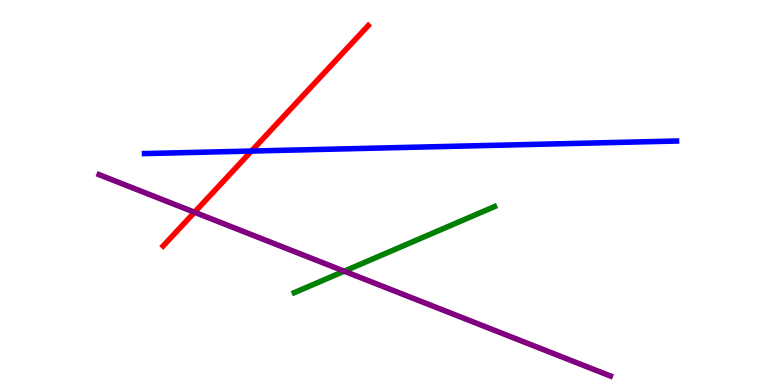[{'lines': ['blue', 'red'], 'intersections': [{'x': 3.24, 'y': 6.08}]}, {'lines': ['green', 'red'], 'intersections': []}, {'lines': ['purple', 'red'], 'intersections': [{'x': 2.51, 'y': 4.49}]}, {'lines': ['blue', 'green'], 'intersections': []}, {'lines': ['blue', 'purple'], 'intersections': []}, {'lines': ['green', 'purple'], 'intersections': [{'x': 4.44, 'y': 2.96}]}]